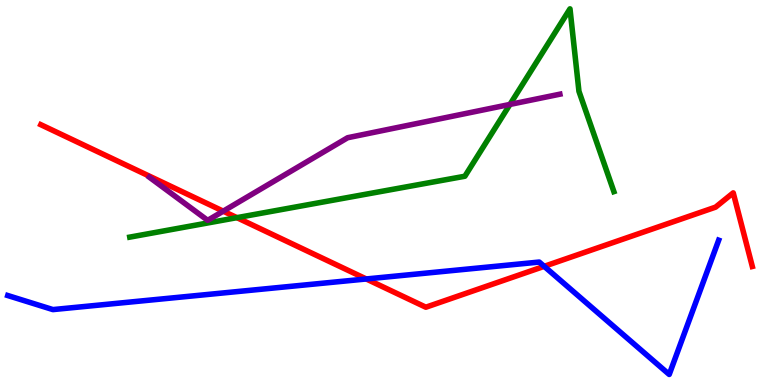[{'lines': ['blue', 'red'], 'intersections': [{'x': 4.73, 'y': 2.75}, {'x': 7.02, 'y': 3.08}]}, {'lines': ['green', 'red'], 'intersections': [{'x': 3.06, 'y': 4.35}]}, {'lines': ['purple', 'red'], 'intersections': [{'x': 2.88, 'y': 4.52}]}, {'lines': ['blue', 'green'], 'intersections': []}, {'lines': ['blue', 'purple'], 'intersections': []}, {'lines': ['green', 'purple'], 'intersections': [{'x': 6.58, 'y': 7.29}]}]